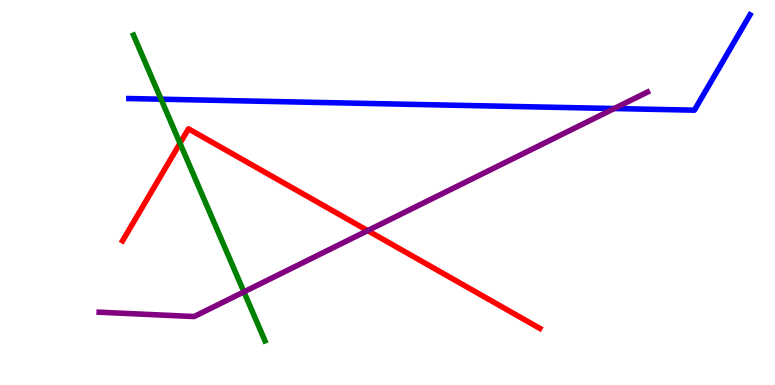[{'lines': ['blue', 'red'], 'intersections': []}, {'lines': ['green', 'red'], 'intersections': [{'x': 2.32, 'y': 6.28}]}, {'lines': ['purple', 'red'], 'intersections': [{'x': 4.74, 'y': 4.01}]}, {'lines': ['blue', 'green'], 'intersections': [{'x': 2.08, 'y': 7.42}]}, {'lines': ['blue', 'purple'], 'intersections': [{'x': 7.93, 'y': 7.18}]}, {'lines': ['green', 'purple'], 'intersections': [{'x': 3.15, 'y': 2.42}]}]